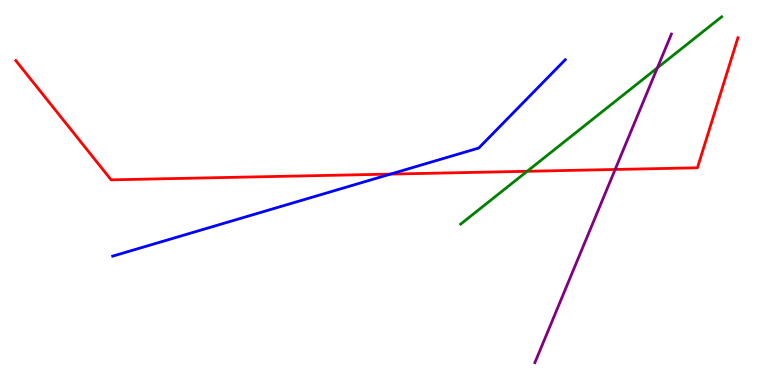[{'lines': ['blue', 'red'], 'intersections': [{'x': 5.04, 'y': 5.48}]}, {'lines': ['green', 'red'], 'intersections': [{'x': 6.8, 'y': 5.55}]}, {'lines': ['purple', 'red'], 'intersections': [{'x': 7.94, 'y': 5.6}]}, {'lines': ['blue', 'green'], 'intersections': []}, {'lines': ['blue', 'purple'], 'intersections': []}, {'lines': ['green', 'purple'], 'intersections': [{'x': 8.48, 'y': 8.24}]}]